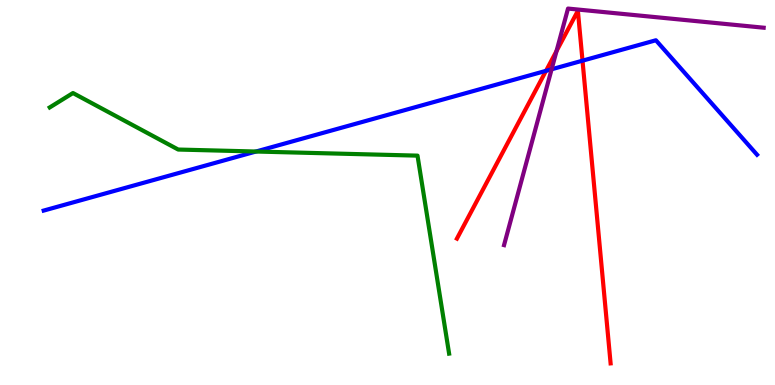[{'lines': ['blue', 'red'], 'intersections': [{'x': 7.05, 'y': 8.16}, {'x': 7.52, 'y': 8.42}]}, {'lines': ['green', 'red'], 'intersections': []}, {'lines': ['purple', 'red'], 'intersections': [{'x': 7.18, 'y': 8.68}]}, {'lines': ['blue', 'green'], 'intersections': [{'x': 3.3, 'y': 6.06}]}, {'lines': ['blue', 'purple'], 'intersections': [{'x': 7.12, 'y': 8.2}]}, {'lines': ['green', 'purple'], 'intersections': []}]